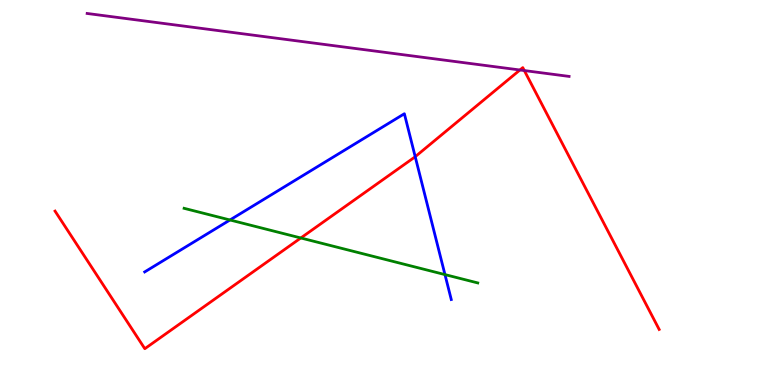[{'lines': ['blue', 'red'], 'intersections': [{'x': 5.36, 'y': 5.93}]}, {'lines': ['green', 'red'], 'intersections': [{'x': 3.88, 'y': 3.82}]}, {'lines': ['purple', 'red'], 'intersections': [{'x': 6.71, 'y': 8.18}, {'x': 6.77, 'y': 8.17}]}, {'lines': ['blue', 'green'], 'intersections': [{'x': 2.97, 'y': 4.29}, {'x': 5.74, 'y': 2.87}]}, {'lines': ['blue', 'purple'], 'intersections': []}, {'lines': ['green', 'purple'], 'intersections': []}]